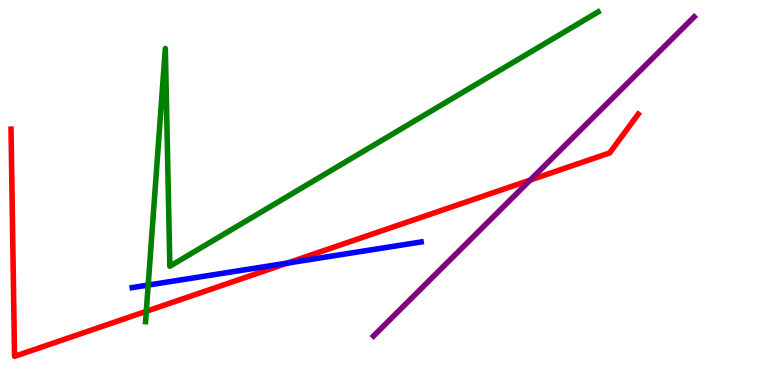[{'lines': ['blue', 'red'], 'intersections': [{'x': 3.71, 'y': 3.17}]}, {'lines': ['green', 'red'], 'intersections': [{'x': 1.89, 'y': 1.91}]}, {'lines': ['purple', 'red'], 'intersections': [{'x': 6.84, 'y': 5.32}]}, {'lines': ['blue', 'green'], 'intersections': [{'x': 1.91, 'y': 2.6}]}, {'lines': ['blue', 'purple'], 'intersections': []}, {'lines': ['green', 'purple'], 'intersections': []}]